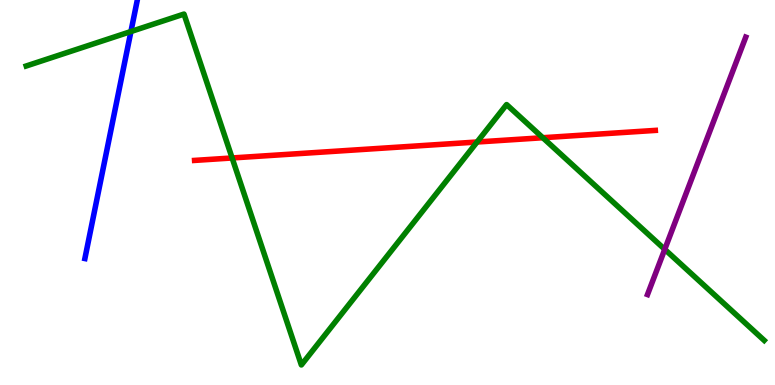[{'lines': ['blue', 'red'], 'intersections': []}, {'lines': ['green', 'red'], 'intersections': [{'x': 3.0, 'y': 5.9}, {'x': 6.16, 'y': 6.31}, {'x': 7.0, 'y': 6.42}]}, {'lines': ['purple', 'red'], 'intersections': []}, {'lines': ['blue', 'green'], 'intersections': [{'x': 1.69, 'y': 9.18}]}, {'lines': ['blue', 'purple'], 'intersections': []}, {'lines': ['green', 'purple'], 'intersections': [{'x': 8.58, 'y': 3.52}]}]